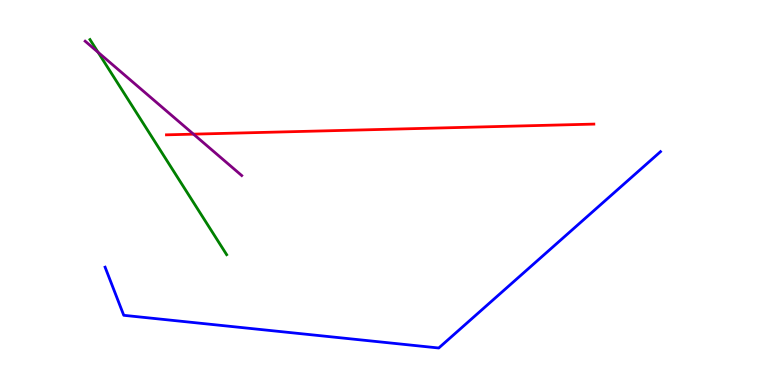[{'lines': ['blue', 'red'], 'intersections': []}, {'lines': ['green', 'red'], 'intersections': []}, {'lines': ['purple', 'red'], 'intersections': [{'x': 2.5, 'y': 6.52}]}, {'lines': ['blue', 'green'], 'intersections': []}, {'lines': ['blue', 'purple'], 'intersections': []}, {'lines': ['green', 'purple'], 'intersections': [{'x': 1.27, 'y': 8.64}]}]